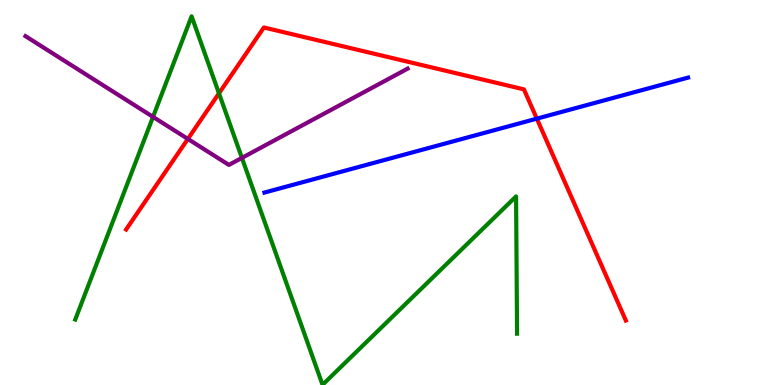[{'lines': ['blue', 'red'], 'intersections': [{'x': 6.93, 'y': 6.92}]}, {'lines': ['green', 'red'], 'intersections': [{'x': 2.83, 'y': 7.58}]}, {'lines': ['purple', 'red'], 'intersections': [{'x': 2.42, 'y': 6.39}]}, {'lines': ['blue', 'green'], 'intersections': []}, {'lines': ['blue', 'purple'], 'intersections': []}, {'lines': ['green', 'purple'], 'intersections': [{'x': 1.97, 'y': 6.96}, {'x': 3.12, 'y': 5.9}]}]